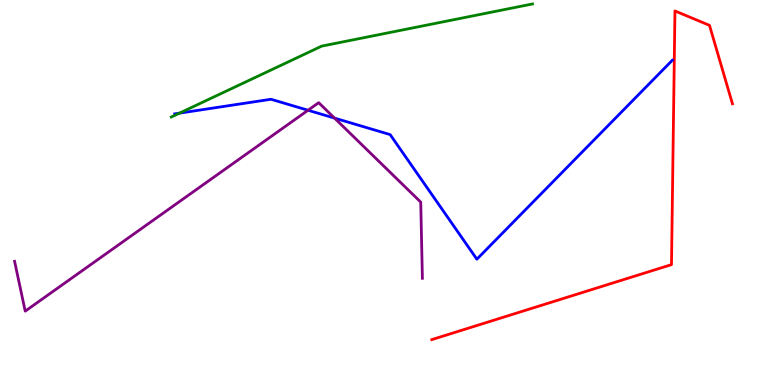[{'lines': ['blue', 'red'], 'intersections': []}, {'lines': ['green', 'red'], 'intersections': []}, {'lines': ['purple', 'red'], 'intersections': []}, {'lines': ['blue', 'green'], 'intersections': [{'x': 2.32, 'y': 7.06}]}, {'lines': ['blue', 'purple'], 'intersections': [{'x': 3.97, 'y': 7.14}, {'x': 4.32, 'y': 6.93}]}, {'lines': ['green', 'purple'], 'intersections': []}]